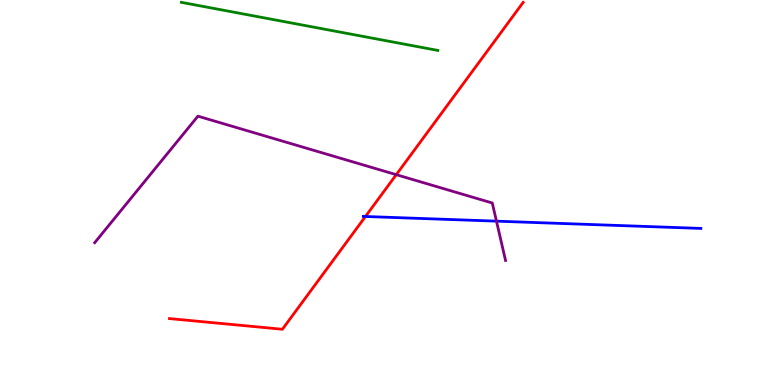[{'lines': ['blue', 'red'], 'intersections': [{'x': 4.72, 'y': 4.38}]}, {'lines': ['green', 'red'], 'intersections': []}, {'lines': ['purple', 'red'], 'intersections': [{'x': 5.11, 'y': 5.46}]}, {'lines': ['blue', 'green'], 'intersections': []}, {'lines': ['blue', 'purple'], 'intersections': [{'x': 6.41, 'y': 4.26}]}, {'lines': ['green', 'purple'], 'intersections': []}]